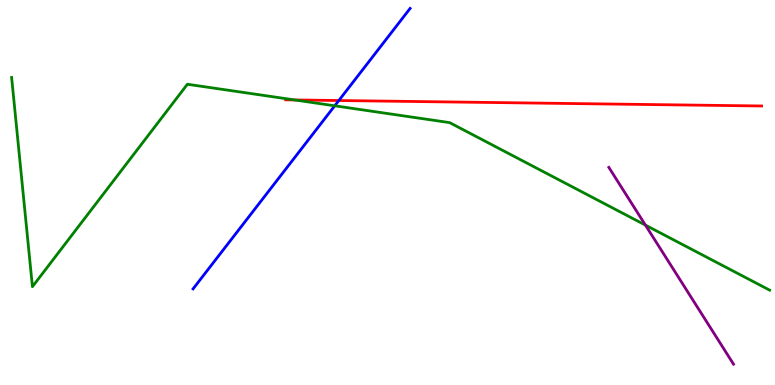[{'lines': ['blue', 'red'], 'intersections': [{'x': 4.37, 'y': 7.39}]}, {'lines': ['green', 'red'], 'intersections': [{'x': 3.8, 'y': 7.4}]}, {'lines': ['purple', 'red'], 'intersections': []}, {'lines': ['blue', 'green'], 'intersections': [{'x': 4.32, 'y': 7.25}]}, {'lines': ['blue', 'purple'], 'intersections': []}, {'lines': ['green', 'purple'], 'intersections': [{'x': 8.33, 'y': 4.15}]}]